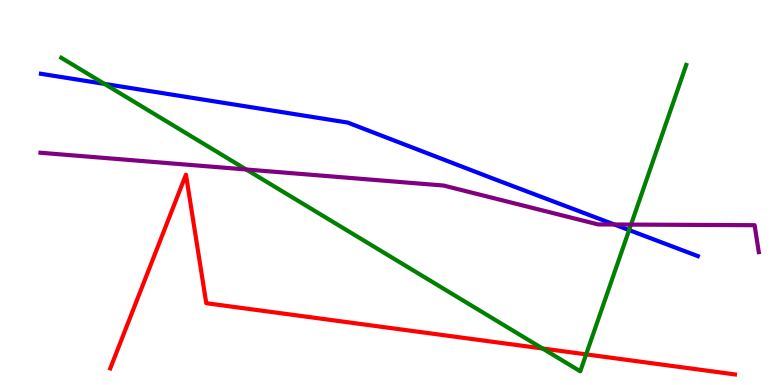[{'lines': ['blue', 'red'], 'intersections': []}, {'lines': ['green', 'red'], 'intersections': [{'x': 7.0, 'y': 0.948}, {'x': 7.56, 'y': 0.795}]}, {'lines': ['purple', 'red'], 'intersections': []}, {'lines': ['blue', 'green'], 'intersections': [{'x': 1.35, 'y': 7.82}, {'x': 8.12, 'y': 4.02}]}, {'lines': ['blue', 'purple'], 'intersections': [{'x': 7.93, 'y': 4.17}]}, {'lines': ['green', 'purple'], 'intersections': [{'x': 3.18, 'y': 5.6}, {'x': 8.14, 'y': 4.17}]}]